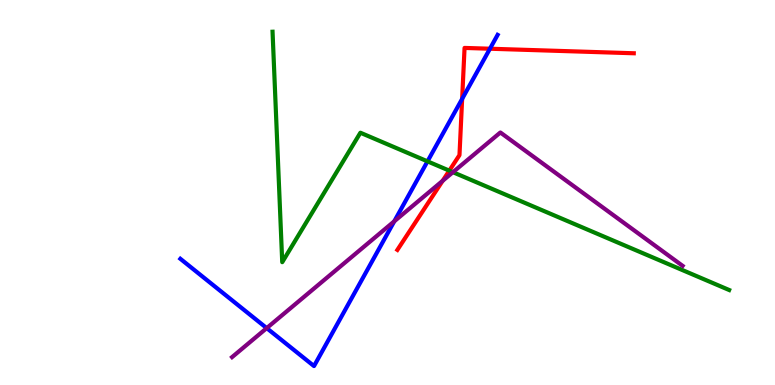[{'lines': ['blue', 'red'], 'intersections': [{'x': 5.96, 'y': 7.43}, {'x': 6.32, 'y': 8.73}]}, {'lines': ['green', 'red'], 'intersections': [{'x': 5.8, 'y': 5.57}]}, {'lines': ['purple', 'red'], 'intersections': [{'x': 5.71, 'y': 5.3}]}, {'lines': ['blue', 'green'], 'intersections': [{'x': 5.52, 'y': 5.81}]}, {'lines': ['blue', 'purple'], 'intersections': [{'x': 3.44, 'y': 1.48}, {'x': 5.09, 'y': 4.25}]}, {'lines': ['green', 'purple'], 'intersections': [{'x': 5.84, 'y': 5.53}]}]